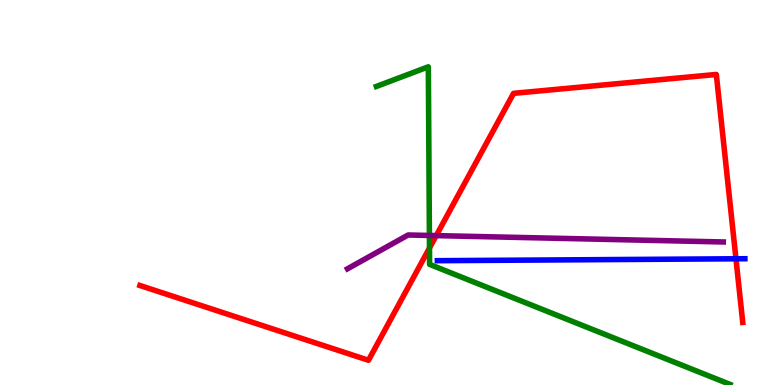[{'lines': ['blue', 'red'], 'intersections': [{'x': 9.5, 'y': 3.28}]}, {'lines': ['green', 'red'], 'intersections': [{'x': 5.54, 'y': 3.56}]}, {'lines': ['purple', 'red'], 'intersections': [{'x': 5.63, 'y': 3.88}]}, {'lines': ['blue', 'green'], 'intersections': []}, {'lines': ['blue', 'purple'], 'intersections': []}, {'lines': ['green', 'purple'], 'intersections': [{'x': 5.54, 'y': 3.88}]}]